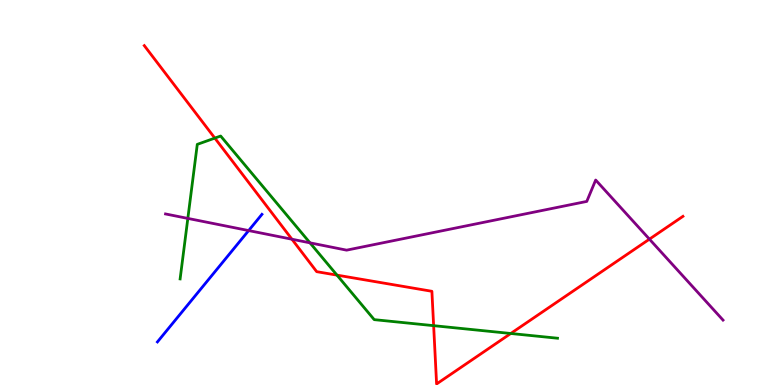[{'lines': ['blue', 'red'], 'intersections': []}, {'lines': ['green', 'red'], 'intersections': [{'x': 2.77, 'y': 6.41}, {'x': 4.35, 'y': 2.85}, {'x': 5.6, 'y': 1.54}, {'x': 6.59, 'y': 1.34}]}, {'lines': ['purple', 'red'], 'intersections': [{'x': 3.77, 'y': 3.79}, {'x': 8.38, 'y': 3.79}]}, {'lines': ['blue', 'green'], 'intersections': []}, {'lines': ['blue', 'purple'], 'intersections': [{'x': 3.21, 'y': 4.01}]}, {'lines': ['green', 'purple'], 'intersections': [{'x': 2.42, 'y': 4.33}, {'x': 4.0, 'y': 3.69}]}]